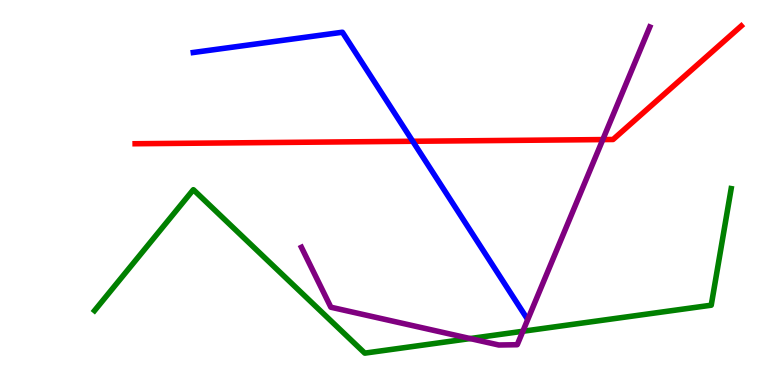[{'lines': ['blue', 'red'], 'intersections': [{'x': 5.33, 'y': 6.33}]}, {'lines': ['green', 'red'], 'intersections': []}, {'lines': ['purple', 'red'], 'intersections': [{'x': 7.78, 'y': 6.37}]}, {'lines': ['blue', 'green'], 'intersections': []}, {'lines': ['blue', 'purple'], 'intersections': []}, {'lines': ['green', 'purple'], 'intersections': [{'x': 6.07, 'y': 1.21}, {'x': 6.75, 'y': 1.4}]}]